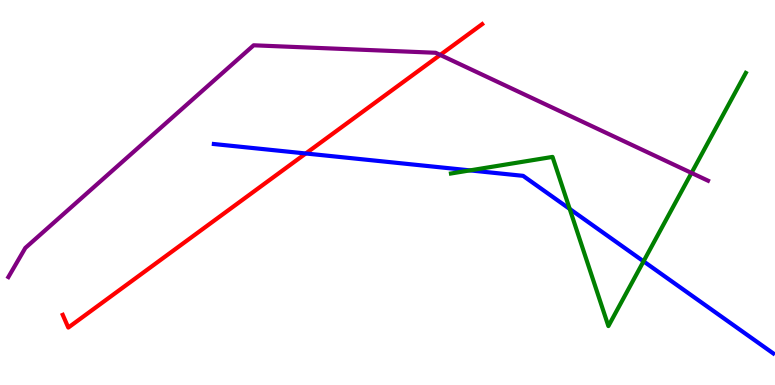[{'lines': ['blue', 'red'], 'intersections': [{'x': 3.95, 'y': 6.01}]}, {'lines': ['green', 'red'], 'intersections': []}, {'lines': ['purple', 'red'], 'intersections': [{'x': 5.68, 'y': 8.57}]}, {'lines': ['blue', 'green'], 'intersections': [{'x': 6.06, 'y': 5.57}, {'x': 7.35, 'y': 4.57}, {'x': 8.3, 'y': 3.21}]}, {'lines': ['blue', 'purple'], 'intersections': []}, {'lines': ['green', 'purple'], 'intersections': [{'x': 8.92, 'y': 5.51}]}]